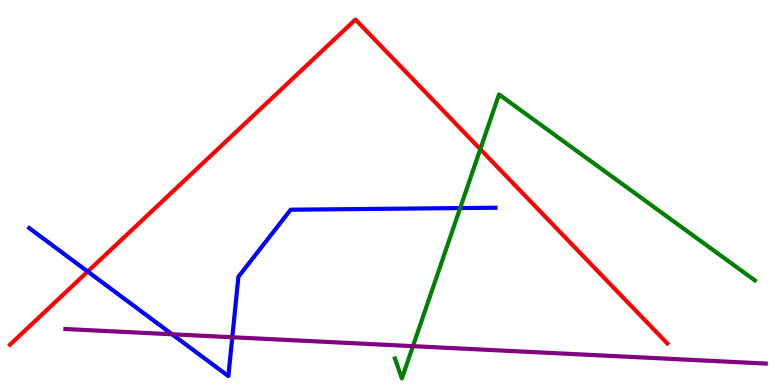[{'lines': ['blue', 'red'], 'intersections': [{'x': 1.13, 'y': 2.95}]}, {'lines': ['green', 'red'], 'intersections': [{'x': 6.2, 'y': 6.13}]}, {'lines': ['purple', 'red'], 'intersections': []}, {'lines': ['blue', 'green'], 'intersections': [{'x': 5.94, 'y': 4.6}]}, {'lines': ['blue', 'purple'], 'intersections': [{'x': 2.22, 'y': 1.32}, {'x': 3.0, 'y': 1.24}]}, {'lines': ['green', 'purple'], 'intersections': [{'x': 5.33, 'y': 1.01}]}]